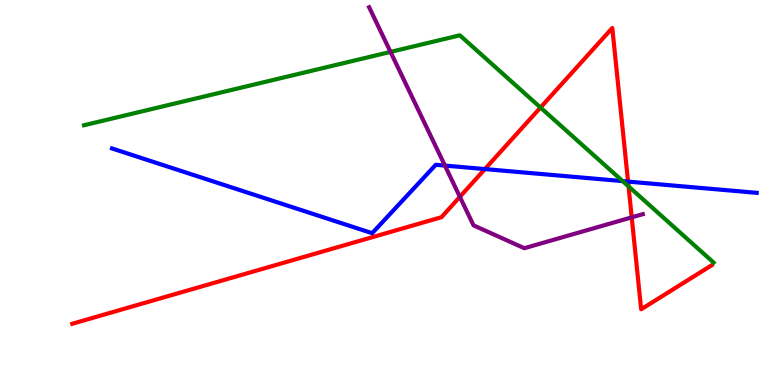[{'lines': ['blue', 'red'], 'intersections': [{'x': 6.26, 'y': 5.61}, {'x': 8.1, 'y': 5.28}]}, {'lines': ['green', 'red'], 'intersections': [{'x': 6.97, 'y': 7.21}, {'x': 8.11, 'y': 5.16}]}, {'lines': ['purple', 'red'], 'intersections': [{'x': 5.93, 'y': 4.89}, {'x': 8.15, 'y': 4.35}]}, {'lines': ['blue', 'green'], 'intersections': [{'x': 8.03, 'y': 5.3}]}, {'lines': ['blue', 'purple'], 'intersections': [{'x': 5.74, 'y': 5.7}]}, {'lines': ['green', 'purple'], 'intersections': [{'x': 5.04, 'y': 8.65}]}]